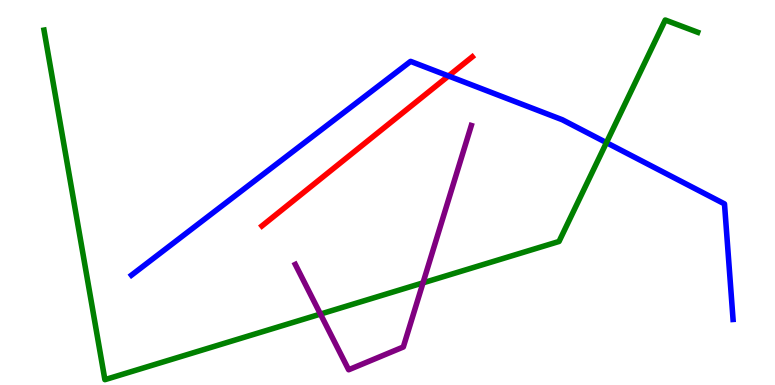[{'lines': ['blue', 'red'], 'intersections': [{'x': 5.79, 'y': 8.03}]}, {'lines': ['green', 'red'], 'intersections': []}, {'lines': ['purple', 'red'], 'intersections': []}, {'lines': ['blue', 'green'], 'intersections': [{'x': 7.82, 'y': 6.29}]}, {'lines': ['blue', 'purple'], 'intersections': []}, {'lines': ['green', 'purple'], 'intersections': [{'x': 4.13, 'y': 1.84}, {'x': 5.46, 'y': 2.65}]}]